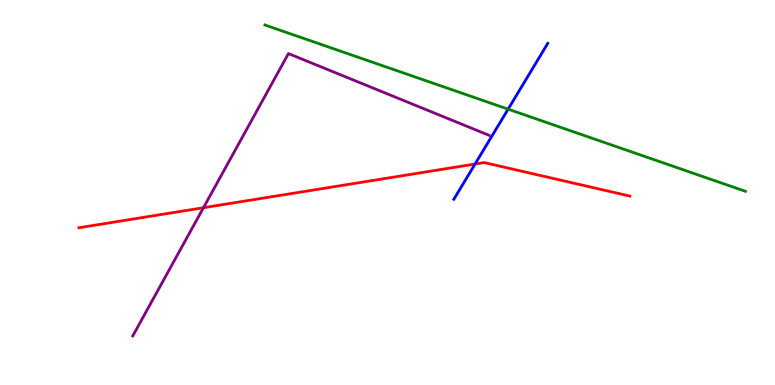[{'lines': ['blue', 'red'], 'intersections': [{'x': 6.13, 'y': 5.74}]}, {'lines': ['green', 'red'], 'intersections': []}, {'lines': ['purple', 'red'], 'intersections': [{'x': 2.63, 'y': 4.6}]}, {'lines': ['blue', 'green'], 'intersections': [{'x': 6.56, 'y': 7.16}]}, {'lines': ['blue', 'purple'], 'intersections': []}, {'lines': ['green', 'purple'], 'intersections': []}]